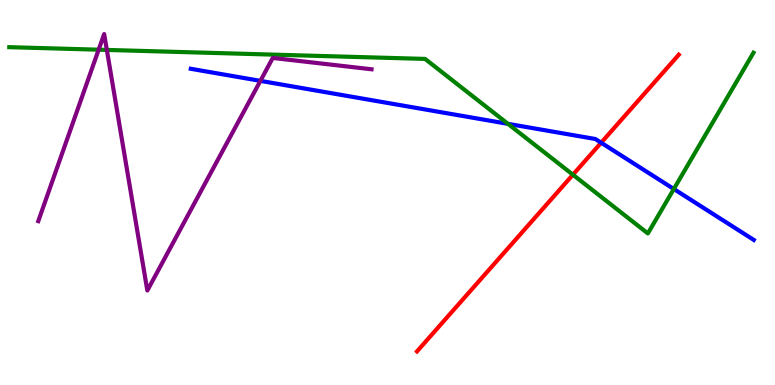[{'lines': ['blue', 'red'], 'intersections': [{'x': 7.76, 'y': 6.29}]}, {'lines': ['green', 'red'], 'intersections': [{'x': 7.39, 'y': 5.46}]}, {'lines': ['purple', 'red'], 'intersections': []}, {'lines': ['blue', 'green'], 'intersections': [{'x': 6.55, 'y': 6.78}, {'x': 8.69, 'y': 5.09}]}, {'lines': ['blue', 'purple'], 'intersections': [{'x': 3.36, 'y': 7.9}]}, {'lines': ['green', 'purple'], 'intersections': [{'x': 1.27, 'y': 8.71}, {'x': 1.38, 'y': 8.7}]}]